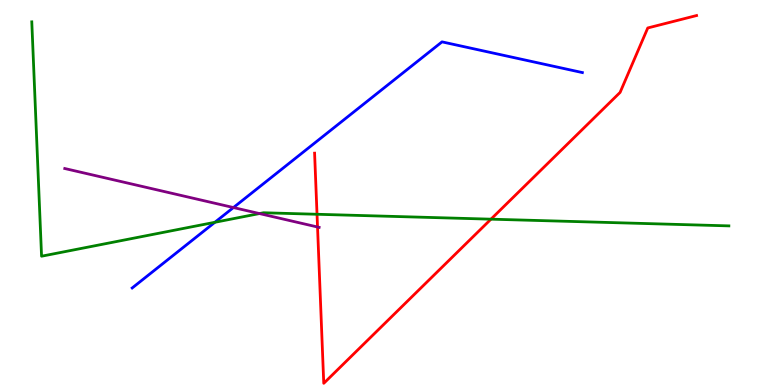[{'lines': ['blue', 'red'], 'intersections': []}, {'lines': ['green', 'red'], 'intersections': [{'x': 4.09, 'y': 4.43}, {'x': 6.34, 'y': 4.31}]}, {'lines': ['purple', 'red'], 'intersections': [{'x': 4.1, 'y': 4.1}]}, {'lines': ['blue', 'green'], 'intersections': [{'x': 2.77, 'y': 4.23}]}, {'lines': ['blue', 'purple'], 'intersections': [{'x': 3.01, 'y': 4.61}]}, {'lines': ['green', 'purple'], 'intersections': [{'x': 3.35, 'y': 4.45}]}]